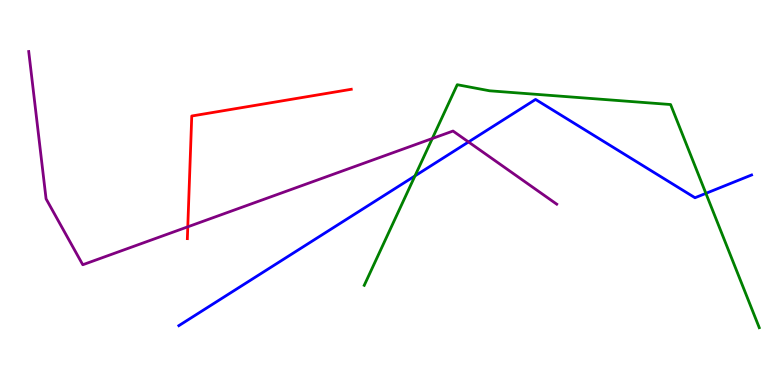[{'lines': ['blue', 'red'], 'intersections': []}, {'lines': ['green', 'red'], 'intersections': []}, {'lines': ['purple', 'red'], 'intersections': [{'x': 2.42, 'y': 4.11}]}, {'lines': ['blue', 'green'], 'intersections': [{'x': 5.35, 'y': 5.43}, {'x': 9.11, 'y': 4.98}]}, {'lines': ['blue', 'purple'], 'intersections': [{'x': 6.05, 'y': 6.31}]}, {'lines': ['green', 'purple'], 'intersections': [{'x': 5.58, 'y': 6.4}]}]